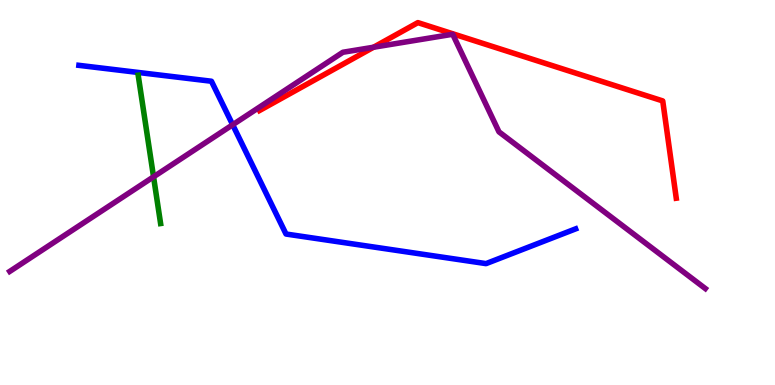[{'lines': ['blue', 'red'], 'intersections': []}, {'lines': ['green', 'red'], 'intersections': []}, {'lines': ['purple', 'red'], 'intersections': [{'x': 4.82, 'y': 8.77}]}, {'lines': ['blue', 'green'], 'intersections': []}, {'lines': ['blue', 'purple'], 'intersections': [{'x': 3.0, 'y': 6.76}]}, {'lines': ['green', 'purple'], 'intersections': [{'x': 1.98, 'y': 5.41}]}]